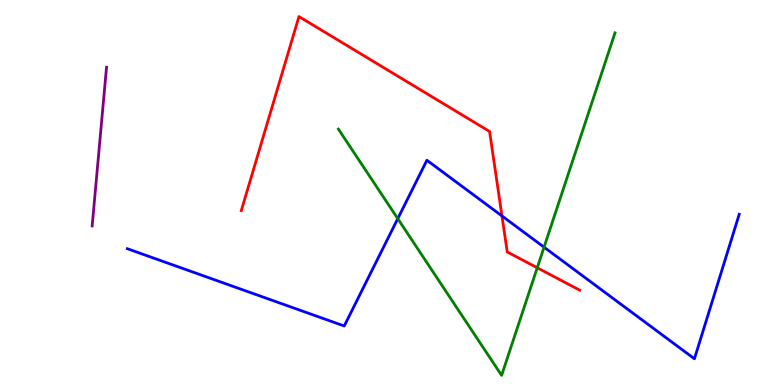[{'lines': ['blue', 'red'], 'intersections': [{'x': 6.48, 'y': 4.39}]}, {'lines': ['green', 'red'], 'intersections': [{'x': 6.93, 'y': 3.04}]}, {'lines': ['purple', 'red'], 'intersections': []}, {'lines': ['blue', 'green'], 'intersections': [{'x': 5.13, 'y': 4.32}, {'x': 7.02, 'y': 3.58}]}, {'lines': ['blue', 'purple'], 'intersections': []}, {'lines': ['green', 'purple'], 'intersections': []}]